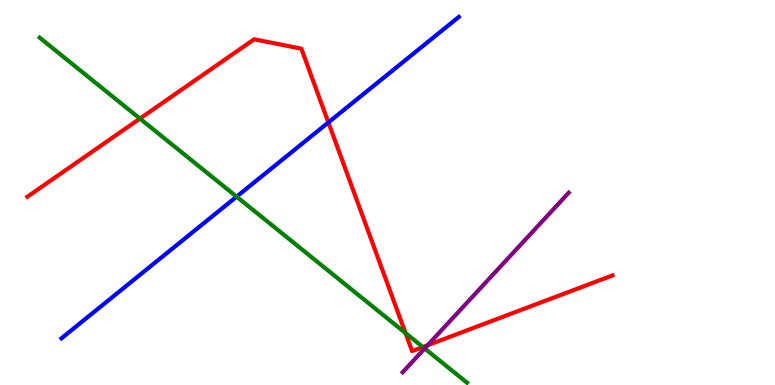[{'lines': ['blue', 'red'], 'intersections': [{'x': 4.24, 'y': 6.82}]}, {'lines': ['green', 'red'], 'intersections': [{'x': 1.81, 'y': 6.92}, {'x': 5.23, 'y': 1.35}, {'x': 5.46, 'y': 0.986}]}, {'lines': ['purple', 'red'], 'intersections': [{'x': 5.52, 'y': 1.03}]}, {'lines': ['blue', 'green'], 'intersections': [{'x': 3.05, 'y': 4.89}]}, {'lines': ['blue', 'purple'], 'intersections': []}, {'lines': ['green', 'purple'], 'intersections': [{'x': 5.48, 'y': 0.949}]}]